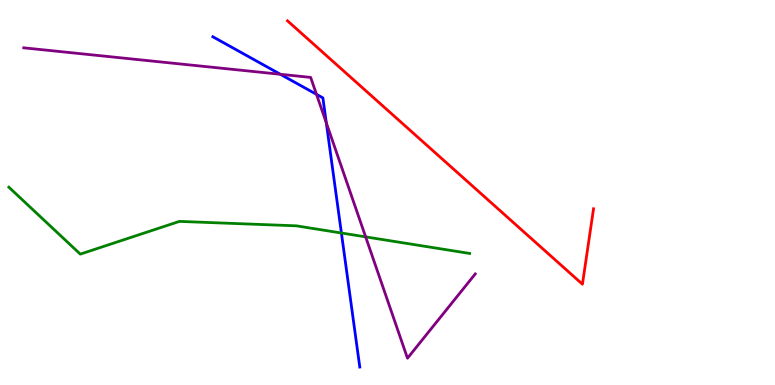[{'lines': ['blue', 'red'], 'intersections': []}, {'lines': ['green', 'red'], 'intersections': []}, {'lines': ['purple', 'red'], 'intersections': []}, {'lines': ['blue', 'green'], 'intersections': [{'x': 4.41, 'y': 3.95}]}, {'lines': ['blue', 'purple'], 'intersections': [{'x': 3.62, 'y': 8.07}, {'x': 4.08, 'y': 7.55}, {'x': 4.21, 'y': 6.81}]}, {'lines': ['green', 'purple'], 'intersections': [{'x': 4.72, 'y': 3.85}]}]